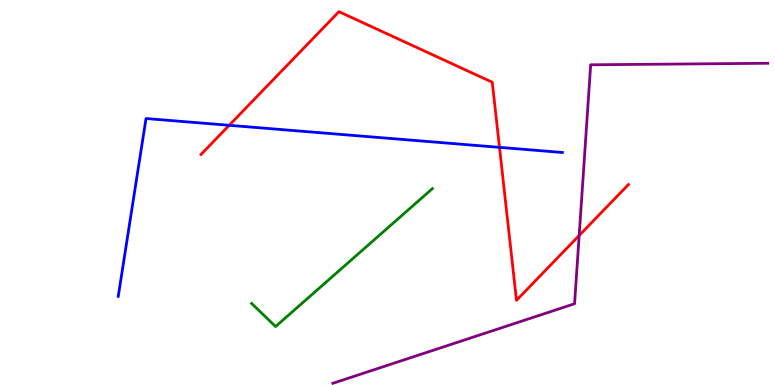[{'lines': ['blue', 'red'], 'intersections': [{'x': 2.96, 'y': 6.75}, {'x': 6.45, 'y': 6.17}]}, {'lines': ['green', 'red'], 'intersections': []}, {'lines': ['purple', 'red'], 'intersections': [{'x': 7.47, 'y': 3.88}]}, {'lines': ['blue', 'green'], 'intersections': []}, {'lines': ['blue', 'purple'], 'intersections': []}, {'lines': ['green', 'purple'], 'intersections': []}]